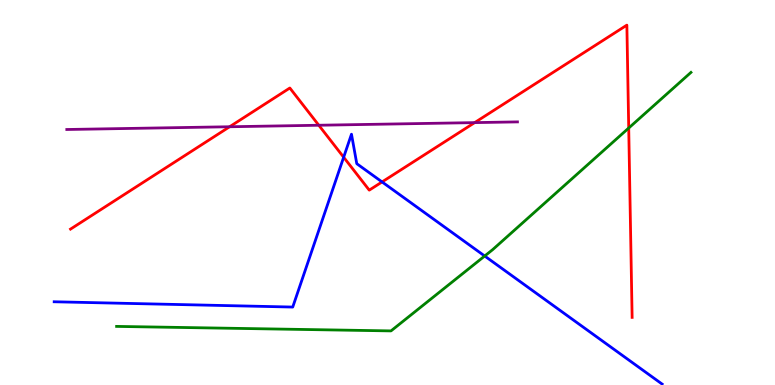[{'lines': ['blue', 'red'], 'intersections': [{'x': 4.43, 'y': 5.92}, {'x': 4.93, 'y': 5.27}]}, {'lines': ['green', 'red'], 'intersections': [{'x': 8.11, 'y': 6.67}]}, {'lines': ['purple', 'red'], 'intersections': [{'x': 2.96, 'y': 6.71}, {'x': 4.11, 'y': 6.75}, {'x': 6.12, 'y': 6.82}]}, {'lines': ['blue', 'green'], 'intersections': [{'x': 6.25, 'y': 3.35}]}, {'lines': ['blue', 'purple'], 'intersections': []}, {'lines': ['green', 'purple'], 'intersections': []}]